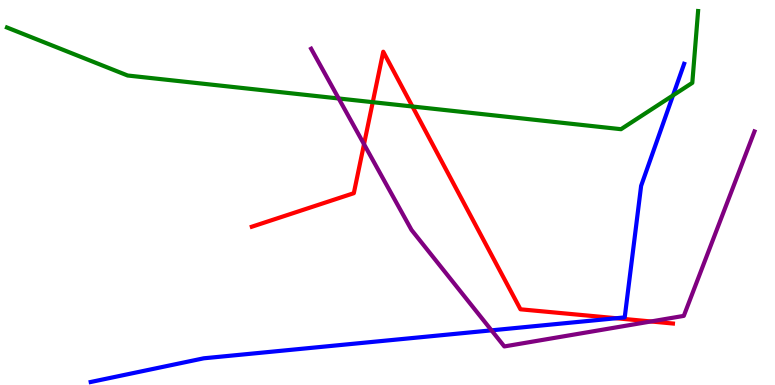[{'lines': ['blue', 'red'], 'intersections': [{'x': 7.95, 'y': 1.73}]}, {'lines': ['green', 'red'], 'intersections': [{'x': 4.81, 'y': 7.35}, {'x': 5.32, 'y': 7.23}]}, {'lines': ['purple', 'red'], 'intersections': [{'x': 4.7, 'y': 6.25}, {'x': 8.4, 'y': 1.65}]}, {'lines': ['blue', 'green'], 'intersections': [{'x': 8.68, 'y': 7.52}]}, {'lines': ['blue', 'purple'], 'intersections': [{'x': 6.34, 'y': 1.42}]}, {'lines': ['green', 'purple'], 'intersections': [{'x': 4.37, 'y': 7.44}]}]